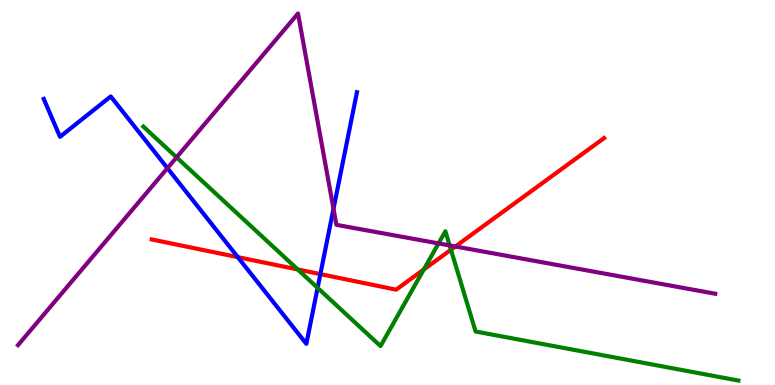[{'lines': ['blue', 'red'], 'intersections': [{'x': 3.07, 'y': 3.32}, {'x': 4.13, 'y': 2.88}]}, {'lines': ['green', 'red'], 'intersections': [{'x': 3.84, 'y': 3.0}, {'x': 5.47, 'y': 3.0}, {'x': 5.82, 'y': 3.51}]}, {'lines': ['purple', 'red'], 'intersections': [{'x': 5.88, 'y': 3.6}]}, {'lines': ['blue', 'green'], 'intersections': [{'x': 4.1, 'y': 2.52}]}, {'lines': ['blue', 'purple'], 'intersections': [{'x': 2.16, 'y': 5.63}, {'x': 4.3, 'y': 4.58}]}, {'lines': ['green', 'purple'], 'intersections': [{'x': 2.28, 'y': 5.91}, {'x': 5.66, 'y': 3.68}, {'x': 5.8, 'y': 3.63}]}]